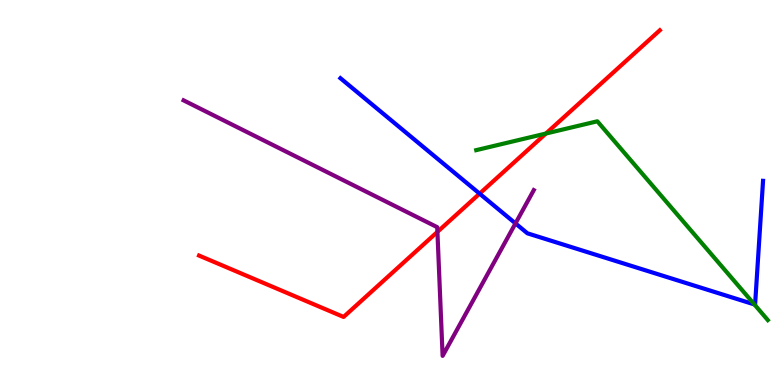[{'lines': ['blue', 'red'], 'intersections': [{'x': 6.19, 'y': 4.97}]}, {'lines': ['green', 'red'], 'intersections': [{'x': 7.04, 'y': 6.53}]}, {'lines': ['purple', 'red'], 'intersections': [{'x': 5.64, 'y': 3.98}]}, {'lines': ['blue', 'green'], 'intersections': [{'x': 9.73, 'y': 2.09}]}, {'lines': ['blue', 'purple'], 'intersections': [{'x': 6.65, 'y': 4.2}]}, {'lines': ['green', 'purple'], 'intersections': []}]